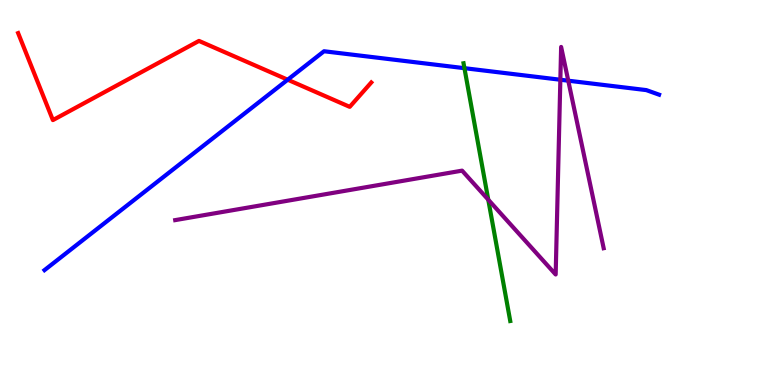[{'lines': ['blue', 'red'], 'intersections': [{'x': 3.71, 'y': 7.93}]}, {'lines': ['green', 'red'], 'intersections': []}, {'lines': ['purple', 'red'], 'intersections': []}, {'lines': ['blue', 'green'], 'intersections': [{'x': 5.99, 'y': 8.23}]}, {'lines': ['blue', 'purple'], 'intersections': [{'x': 7.23, 'y': 7.93}, {'x': 7.33, 'y': 7.9}]}, {'lines': ['green', 'purple'], 'intersections': [{'x': 6.3, 'y': 4.81}]}]